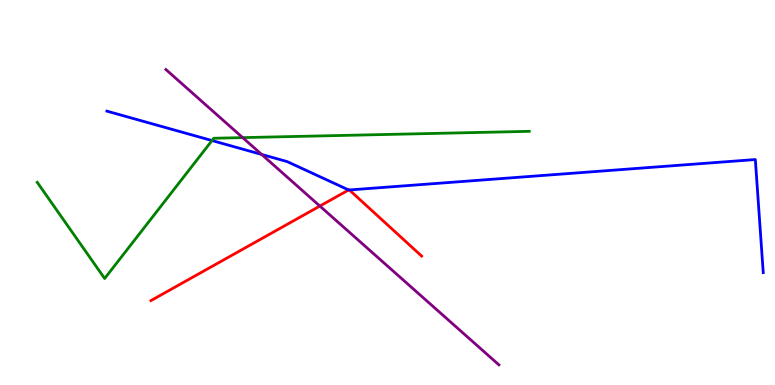[{'lines': ['blue', 'red'], 'intersections': [{'x': 4.5, 'y': 5.07}, {'x': 4.51, 'y': 5.07}]}, {'lines': ['green', 'red'], 'intersections': []}, {'lines': ['purple', 'red'], 'intersections': [{'x': 4.13, 'y': 4.65}]}, {'lines': ['blue', 'green'], 'intersections': [{'x': 2.74, 'y': 6.35}]}, {'lines': ['blue', 'purple'], 'intersections': [{'x': 3.38, 'y': 5.99}]}, {'lines': ['green', 'purple'], 'intersections': [{'x': 3.13, 'y': 6.43}]}]